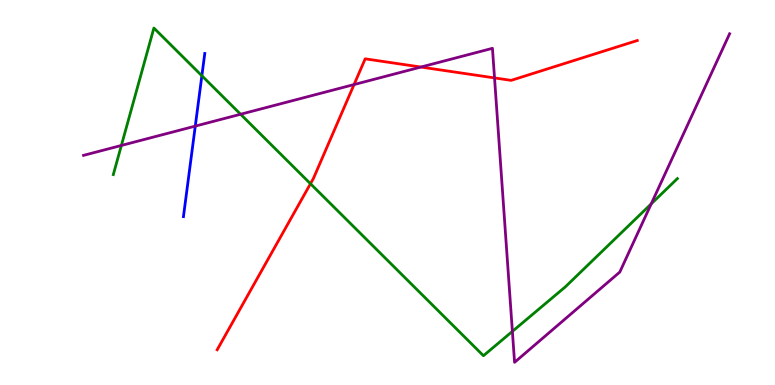[{'lines': ['blue', 'red'], 'intersections': []}, {'lines': ['green', 'red'], 'intersections': [{'x': 4.01, 'y': 5.23}]}, {'lines': ['purple', 'red'], 'intersections': [{'x': 4.57, 'y': 7.8}, {'x': 5.43, 'y': 8.26}, {'x': 6.38, 'y': 7.98}]}, {'lines': ['blue', 'green'], 'intersections': [{'x': 2.6, 'y': 8.03}]}, {'lines': ['blue', 'purple'], 'intersections': [{'x': 2.52, 'y': 6.72}]}, {'lines': ['green', 'purple'], 'intersections': [{'x': 1.57, 'y': 6.22}, {'x': 3.1, 'y': 7.03}, {'x': 6.61, 'y': 1.39}, {'x': 8.4, 'y': 4.7}]}]